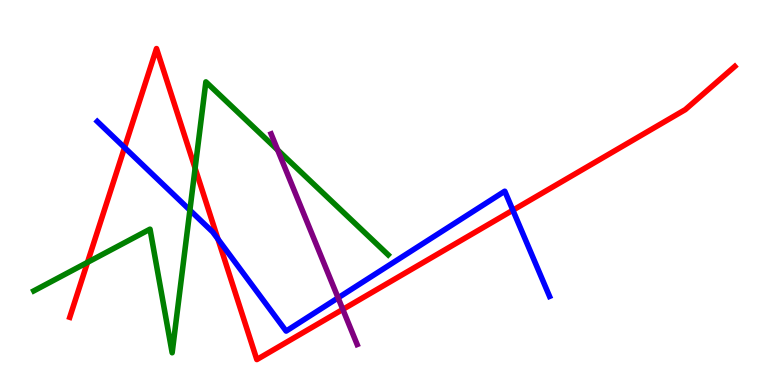[{'lines': ['blue', 'red'], 'intersections': [{'x': 1.61, 'y': 6.17}, {'x': 2.81, 'y': 3.79}, {'x': 6.62, 'y': 4.54}]}, {'lines': ['green', 'red'], 'intersections': [{'x': 1.13, 'y': 3.19}, {'x': 2.52, 'y': 5.63}]}, {'lines': ['purple', 'red'], 'intersections': [{'x': 4.42, 'y': 1.96}]}, {'lines': ['blue', 'green'], 'intersections': [{'x': 2.45, 'y': 4.54}]}, {'lines': ['blue', 'purple'], 'intersections': [{'x': 4.36, 'y': 2.26}]}, {'lines': ['green', 'purple'], 'intersections': [{'x': 3.58, 'y': 6.1}]}]